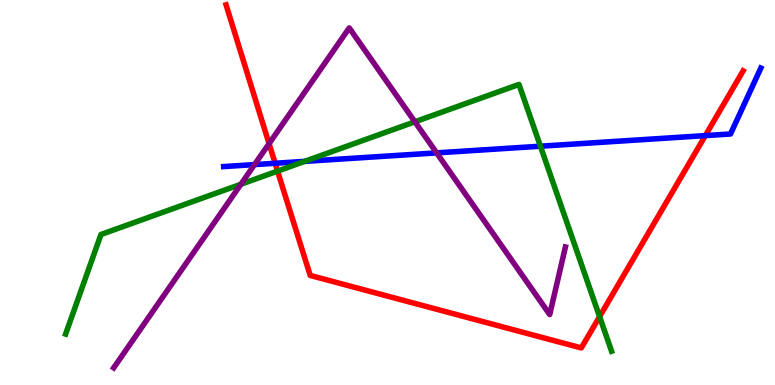[{'lines': ['blue', 'red'], 'intersections': [{'x': 3.55, 'y': 5.76}, {'x': 9.1, 'y': 6.48}]}, {'lines': ['green', 'red'], 'intersections': [{'x': 3.58, 'y': 5.56}, {'x': 7.74, 'y': 1.78}]}, {'lines': ['purple', 'red'], 'intersections': [{'x': 3.47, 'y': 6.27}]}, {'lines': ['blue', 'green'], 'intersections': [{'x': 3.93, 'y': 5.81}, {'x': 6.97, 'y': 6.2}]}, {'lines': ['blue', 'purple'], 'intersections': [{'x': 3.28, 'y': 5.72}, {'x': 5.63, 'y': 6.03}]}, {'lines': ['green', 'purple'], 'intersections': [{'x': 3.11, 'y': 5.21}, {'x': 5.35, 'y': 6.84}]}]